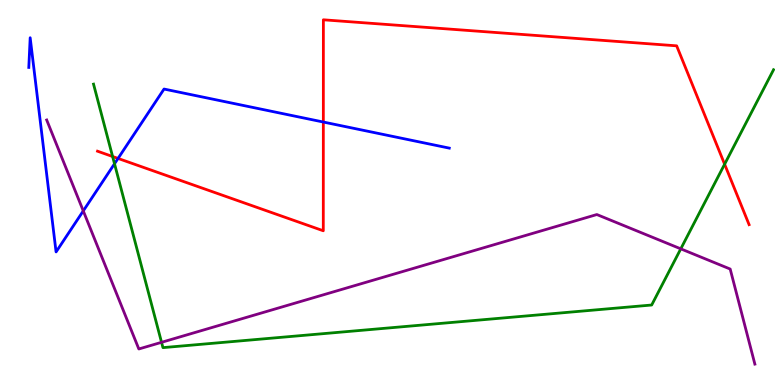[{'lines': ['blue', 'red'], 'intersections': [{'x': 1.52, 'y': 5.88}, {'x': 4.17, 'y': 6.83}]}, {'lines': ['green', 'red'], 'intersections': [{'x': 1.45, 'y': 5.93}, {'x': 9.35, 'y': 5.73}]}, {'lines': ['purple', 'red'], 'intersections': []}, {'lines': ['blue', 'green'], 'intersections': [{'x': 1.48, 'y': 5.75}]}, {'lines': ['blue', 'purple'], 'intersections': [{'x': 1.07, 'y': 4.52}]}, {'lines': ['green', 'purple'], 'intersections': [{'x': 2.08, 'y': 1.11}, {'x': 8.78, 'y': 3.54}]}]